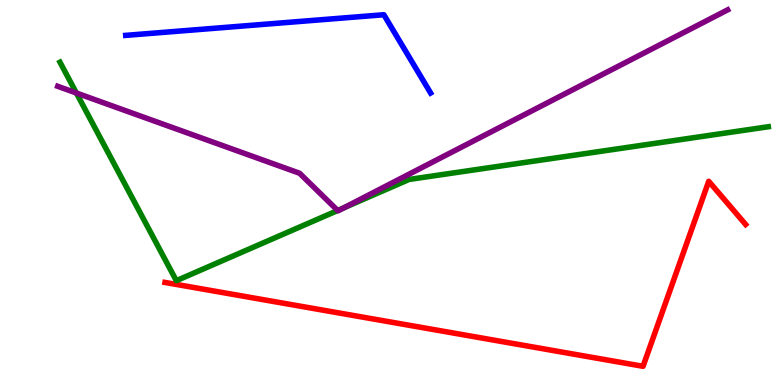[{'lines': ['blue', 'red'], 'intersections': []}, {'lines': ['green', 'red'], 'intersections': []}, {'lines': ['purple', 'red'], 'intersections': []}, {'lines': ['blue', 'green'], 'intersections': []}, {'lines': ['blue', 'purple'], 'intersections': []}, {'lines': ['green', 'purple'], 'intersections': [{'x': 0.986, 'y': 7.58}, {'x': 4.36, 'y': 4.53}, {'x': 4.44, 'y': 4.6}]}]